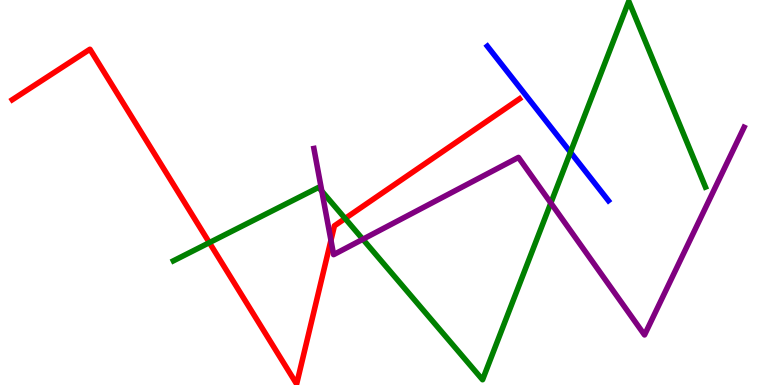[{'lines': ['blue', 'red'], 'intersections': []}, {'lines': ['green', 'red'], 'intersections': [{'x': 2.7, 'y': 3.7}, {'x': 4.45, 'y': 4.33}]}, {'lines': ['purple', 'red'], 'intersections': [{'x': 4.27, 'y': 3.76}]}, {'lines': ['blue', 'green'], 'intersections': [{'x': 7.36, 'y': 6.05}]}, {'lines': ['blue', 'purple'], 'intersections': []}, {'lines': ['green', 'purple'], 'intersections': [{'x': 4.15, 'y': 5.04}, {'x': 4.68, 'y': 3.79}, {'x': 7.11, 'y': 4.73}]}]